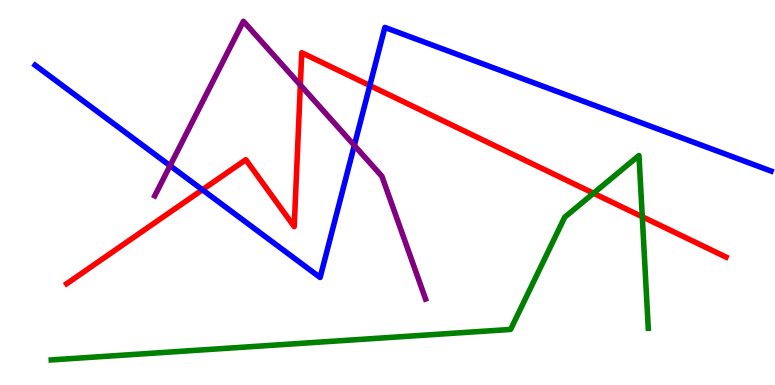[{'lines': ['blue', 'red'], 'intersections': [{'x': 2.61, 'y': 5.07}, {'x': 4.77, 'y': 7.78}]}, {'lines': ['green', 'red'], 'intersections': [{'x': 7.66, 'y': 4.98}, {'x': 8.29, 'y': 4.37}]}, {'lines': ['purple', 'red'], 'intersections': [{'x': 3.88, 'y': 7.79}]}, {'lines': ['blue', 'green'], 'intersections': []}, {'lines': ['blue', 'purple'], 'intersections': [{'x': 2.19, 'y': 5.7}, {'x': 4.57, 'y': 6.22}]}, {'lines': ['green', 'purple'], 'intersections': []}]